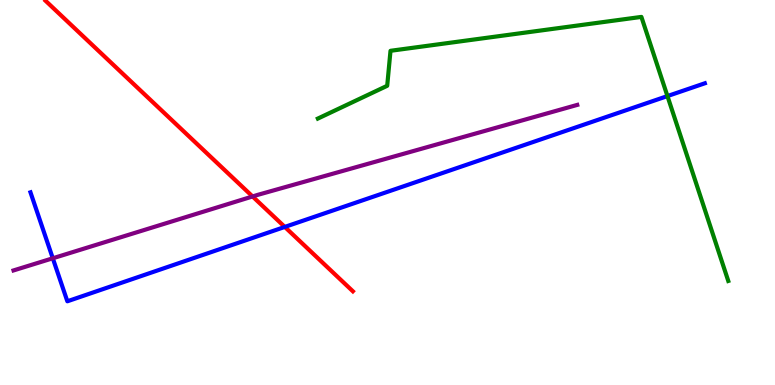[{'lines': ['blue', 'red'], 'intersections': [{'x': 3.67, 'y': 4.11}]}, {'lines': ['green', 'red'], 'intersections': []}, {'lines': ['purple', 'red'], 'intersections': [{'x': 3.26, 'y': 4.9}]}, {'lines': ['blue', 'green'], 'intersections': [{'x': 8.61, 'y': 7.5}]}, {'lines': ['blue', 'purple'], 'intersections': [{'x': 0.681, 'y': 3.29}]}, {'lines': ['green', 'purple'], 'intersections': []}]